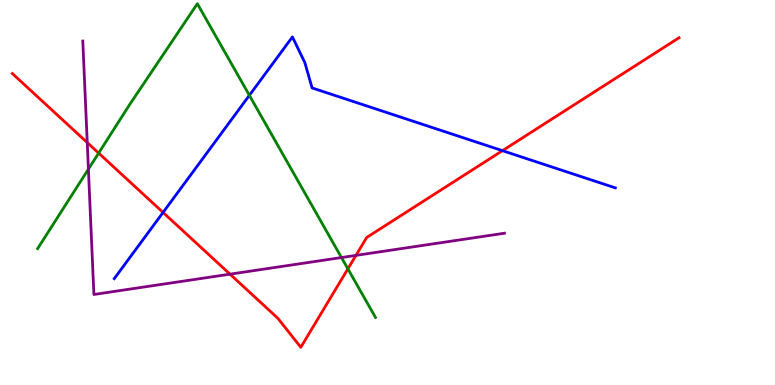[{'lines': ['blue', 'red'], 'intersections': [{'x': 2.1, 'y': 4.48}, {'x': 6.48, 'y': 6.09}]}, {'lines': ['green', 'red'], 'intersections': [{'x': 1.27, 'y': 6.02}, {'x': 4.49, 'y': 3.02}]}, {'lines': ['purple', 'red'], 'intersections': [{'x': 1.13, 'y': 6.3}, {'x': 2.97, 'y': 2.88}, {'x': 4.59, 'y': 3.37}]}, {'lines': ['blue', 'green'], 'intersections': [{'x': 3.22, 'y': 7.52}]}, {'lines': ['blue', 'purple'], 'intersections': []}, {'lines': ['green', 'purple'], 'intersections': [{'x': 1.14, 'y': 5.61}, {'x': 4.41, 'y': 3.31}]}]